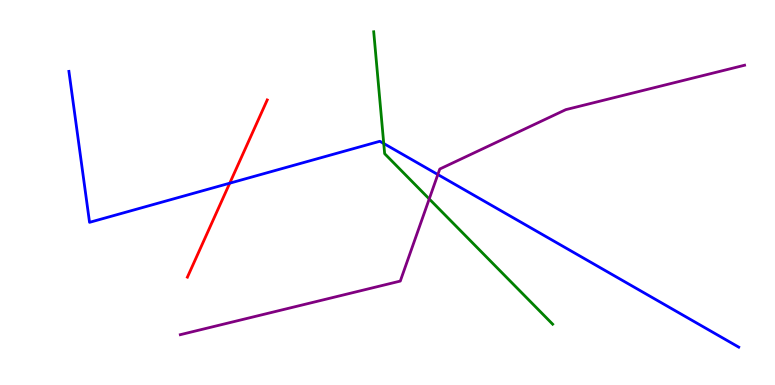[{'lines': ['blue', 'red'], 'intersections': [{'x': 2.96, 'y': 5.24}]}, {'lines': ['green', 'red'], 'intersections': []}, {'lines': ['purple', 'red'], 'intersections': []}, {'lines': ['blue', 'green'], 'intersections': [{'x': 4.95, 'y': 6.27}]}, {'lines': ['blue', 'purple'], 'intersections': [{'x': 5.65, 'y': 5.47}]}, {'lines': ['green', 'purple'], 'intersections': [{'x': 5.54, 'y': 4.83}]}]